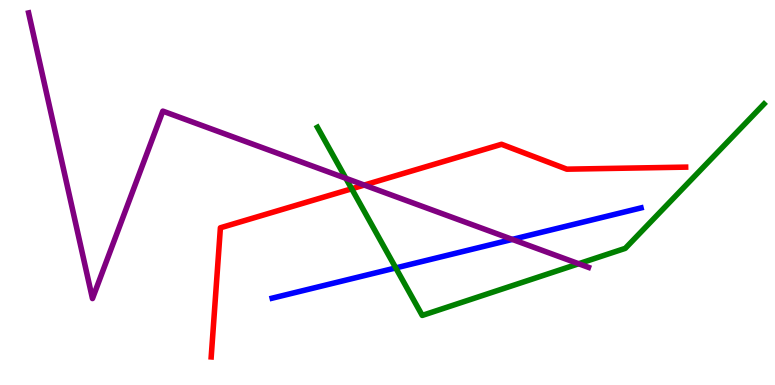[{'lines': ['blue', 'red'], 'intersections': []}, {'lines': ['green', 'red'], 'intersections': [{'x': 4.54, 'y': 5.1}]}, {'lines': ['purple', 'red'], 'intersections': [{'x': 4.7, 'y': 5.19}]}, {'lines': ['blue', 'green'], 'intersections': [{'x': 5.11, 'y': 3.04}]}, {'lines': ['blue', 'purple'], 'intersections': [{'x': 6.61, 'y': 3.78}]}, {'lines': ['green', 'purple'], 'intersections': [{'x': 4.46, 'y': 5.37}, {'x': 7.47, 'y': 3.15}]}]